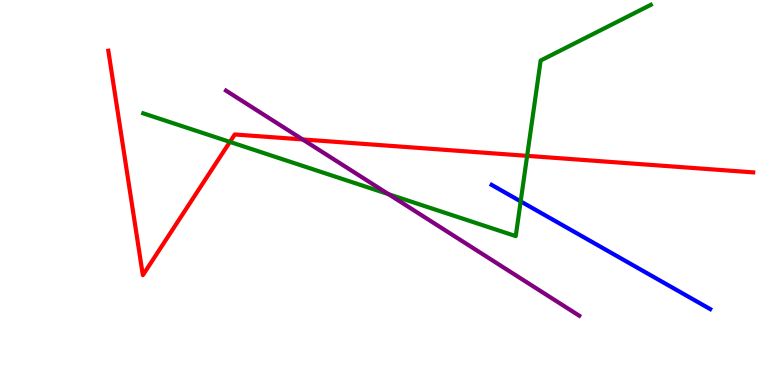[{'lines': ['blue', 'red'], 'intersections': []}, {'lines': ['green', 'red'], 'intersections': [{'x': 2.97, 'y': 6.31}, {'x': 6.8, 'y': 5.95}]}, {'lines': ['purple', 'red'], 'intersections': [{'x': 3.9, 'y': 6.38}]}, {'lines': ['blue', 'green'], 'intersections': [{'x': 6.72, 'y': 4.77}]}, {'lines': ['blue', 'purple'], 'intersections': []}, {'lines': ['green', 'purple'], 'intersections': [{'x': 5.01, 'y': 4.96}]}]